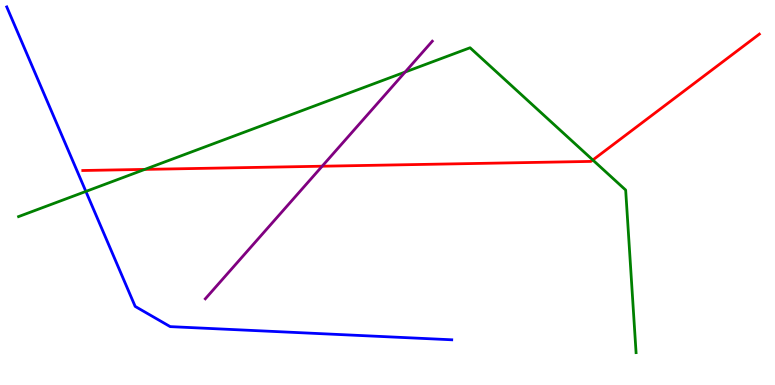[{'lines': ['blue', 'red'], 'intersections': []}, {'lines': ['green', 'red'], 'intersections': [{'x': 1.87, 'y': 5.6}, {'x': 7.65, 'y': 5.84}]}, {'lines': ['purple', 'red'], 'intersections': [{'x': 4.16, 'y': 5.68}]}, {'lines': ['blue', 'green'], 'intersections': [{'x': 1.11, 'y': 5.03}]}, {'lines': ['blue', 'purple'], 'intersections': []}, {'lines': ['green', 'purple'], 'intersections': [{'x': 5.23, 'y': 8.13}]}]